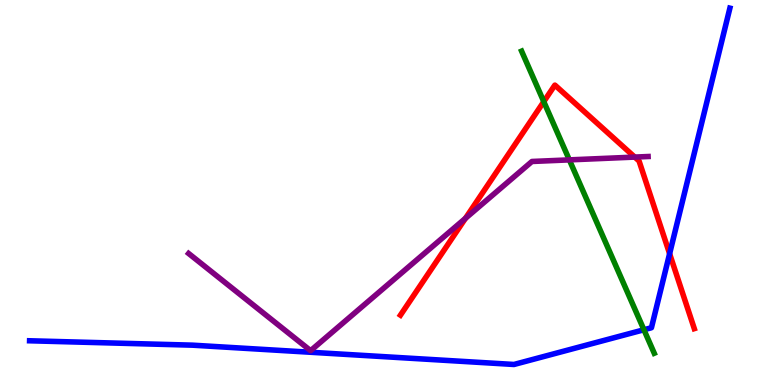[{'lines': ['blue', 'red'], 'intersections': [{'x': 8.64, 'y': 3.41}]}, {'lines': ['green', 'red'], 'intersections': [{'x': 7.02, 'y': 7.36}]}, {'lines': ['purple', 'red'], 'intersections': [{'x': 6.01, 'y': 4.33}, {'x': 8.19, 'y': 5.92}]}, {'lines': ['blue', 'green'], 'intersections': [{'x': 8.31, 'y': 1.43}]}, {'lines': ['blue', 'purple'], 'intersections': []}, {'lines': ['green', 'purple'], 'intersections': [{'x': 7.35, 'y': 5.85}]}]